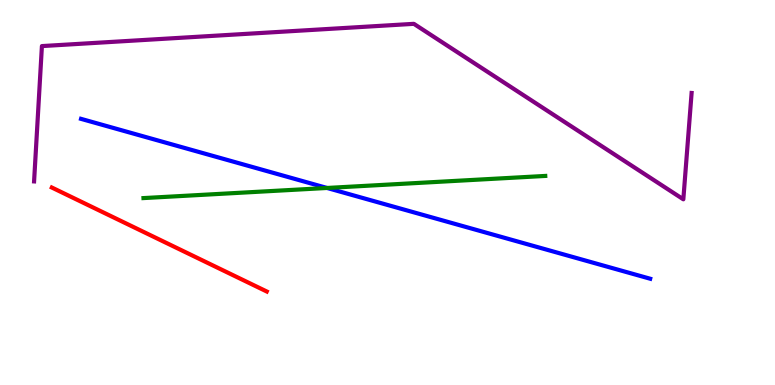[{'lines': ['blue', 'red'], 'intersections': []}, {'lines': ['green', 'red'], 'intersections': []}, {'lines': ['purple', 'red'], 'intersections': []}, {'lines': ['blue', 'green'], 'intersections': [{'x': 4.22, 'y': 5.12}]}, {'lines': ['blue', 'purple'], 'intersections': []}, {'lines': ['green', 'purple'], 'intersections': []}]